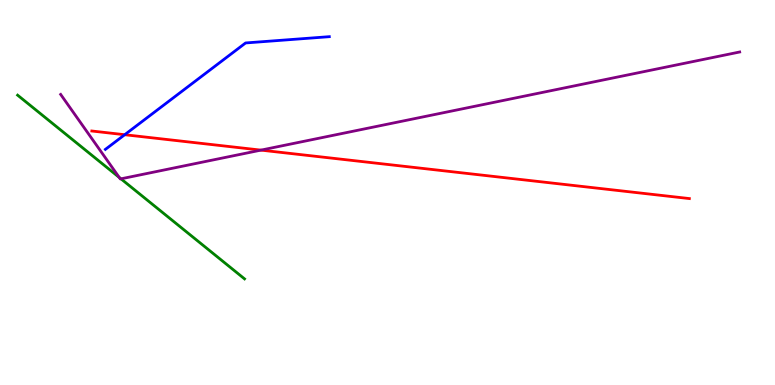[{'lines': ['blue', 'red'], 'intersections': [{'x': 1.61, 'y': 6.5}]}, {'lines': ['green', 'red'], 'intersections': []}, {'lines': ['purple', 'red'], 'intersections': [{'x': 3.37, 'y': 6.1}]}, {'lines': ['blue', 'green'], 'intersections': []}, {'lines': ['blue', 'purple'], 'intersections': []}, {'lines': ['green', 'purple'], 'intersections': [{'x': 1.54, 'y': 5.39}, {'x': 1.56, 'y': 5.36}]}]